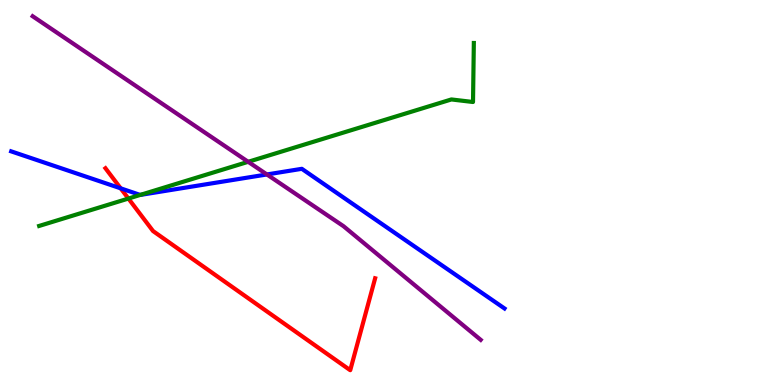[{'lines': ['blue', 'red'], 'intersections': [{'x': 1.56, 'y': 5.11}]}, {'lines': ['green', 'red'], 'intersections': [{'x': 1.66, 'y': 4.84}]}, {'lines': ['purple', 'red'], 'intersections': []}, {'lines': ['blue', 'green'], 'intersections': [{'x': 1.81, 'y': 4.94}]}, {'lines': ['blue', 'purple'], 'intersections': [{'x': 3.44, 'y': 5.47}]}, {'lines': ['green', 'purple'], 'intersections': [{'x': 3.2, 'y': 5.8}]}]